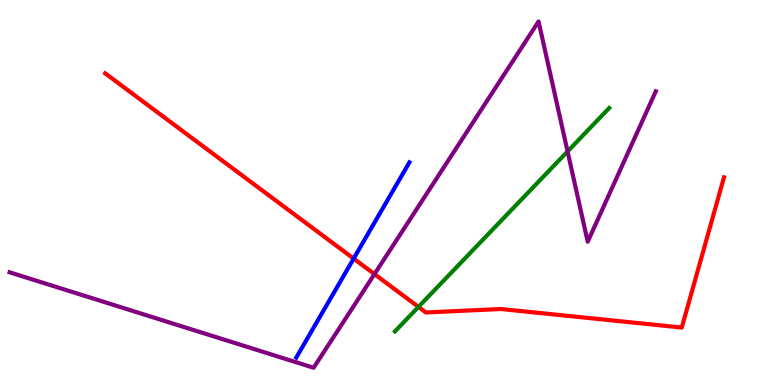[{'lines': ['blue', 'red'], 'intersections': [{'x': 4.56, 'y': 3.28}]}, {'lines': ['green', 'red'], 'intersections': [{'x': 5.4, 'y': 2.03}]}, {'lines': ['purple', 'red'], 'intersections': [{'x': 4.83, 'y': 2.88}]}, {'lines': ['blue', 'green'], 'intersections': []}, {'lines': ['blue', 'purple'], 'intersections': []}, {'lines': ['green', 'purple'], 'intersections': [{'x': 7.32, 'y': 6.07}]}]